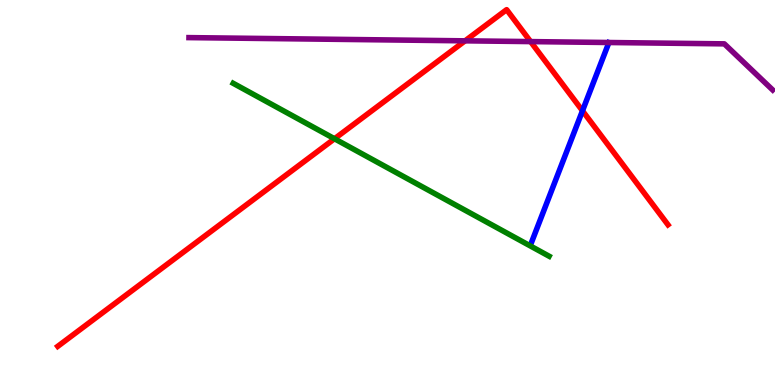[{'lines': ['blue', 'red'], 'intersections': [{'x': 7.52, 'y': 7.12}]}, {'lines': ['green', 'red'], 'intersections': [{'x': 4.32, 'y': 6.4}]}, {'lines': ['purple', 'red'], 'intersections': [{'x': 6.0, 'y': 8.94}, {'x': 6.85, 'y': 8.92}]}, {'lines': ['blue', 'green'], 'intersections': []}, {'lines': ['blue', 'purple'], 'intersections': []}, {'lines': ['green', 'purple'], 'intersections': []}]